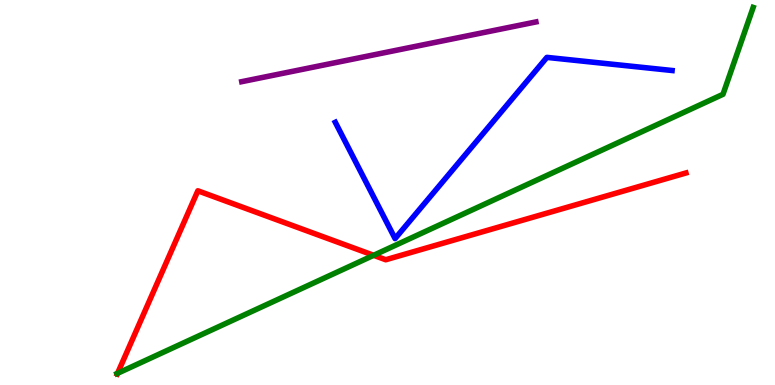[{'lines': ['blue', 'red'], 'intersections': []}, {'lines': ['green', 'red'], 'intersections': [{'x': 1.52, 'y': 0.303}, {'x': 4.82, 'y': 3.37}]}, {'lines': ['purple', 'red'], 'intersections': []}, {'lines': ['blue', 'green'], 'intersections': []}, {'lines': ['blue', 'purple'], 'intersections': []}, {'lines': ['green', 'purple'], 'intersections': []}]